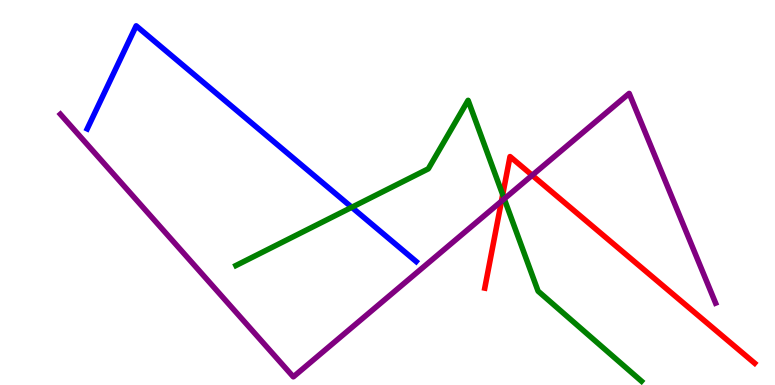[{'lines': ['blue', 'red'], 'intersections': []}, {'lines': ['green', 'red'], 'intersections': [{'x': 6.49, 'y': 4.94}]}, {'lines': ['purple', 'red'], 'intersections': [{'x': 6.47, 'y': 4.77}, {'x': 6.87, 'y': 5.45}]}, {'lines': ['blue', 'green'], 'intersections': [{'x': 4.54, 'y': 4.62}]}, {'lines': ['blue', 'purple'], 'intersections': []}, {'lines': ['green', 'purple'], 'intersections': [{'x': 6.51, 'y': 4.83}]}]